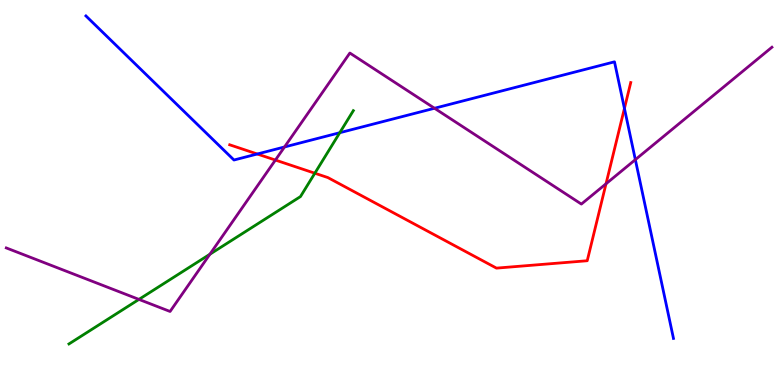[{'lines': ['blue', 'red'], 'intersections': [{'x': 3.32, 'y': 6.0}, {'x': 8.06, 'y': 7.18}]}, {'lines': ['green', 'red'], 'intersections': [{'x': 4.06, 'y': 5.5}]}, {'lines': ['purple', 'red'], 'intersections': [{'x': 3.55, 'y': 5.84}, {'x': 7.82, 'y': 5.23}]}, {'lines': ['blue', 'green'], 'intersections': [{'x': 4.38, 'y': 6.55}]}, {'lines': ['blue', 'purple'], 'intersections': [{'x': 3.67, 'y': 6.18}, {'x': 5.61, 'y': 7.19}, {'x': 8.2, 'y': 5.85}]}, {'lines': ['green', 'purple'], 'intersections': [{'x': 1.79, 'y': 2.22}, {'x': 2.71, 'y': 3.4}]}]